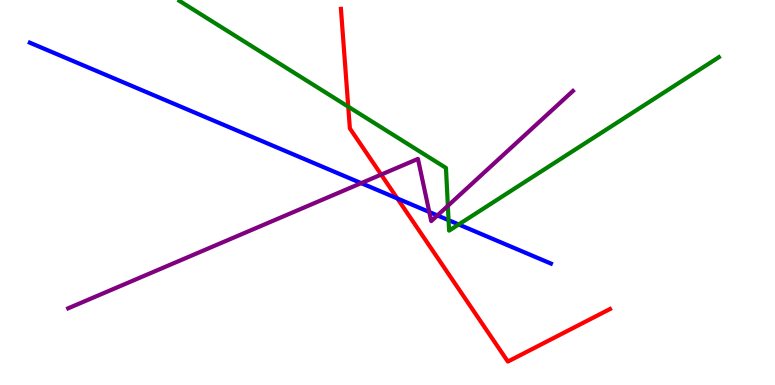[{'lines': ['blue', 'red'], 'intersections': [{'x': 5.13, 'y': 4.85}]}, {'lines': ['green', 'red'], 'intersections': [{'x': 4.49, 'y': 7.23}]}, {'lines': ['purple', 'red'], 'intersections': [{'x': 4.92, 'y': 5.46}]}, {'lines': ['blue', 'green'], 'intersections': [{'x': 5.79, 'y': 4.28}, {'x': 5.92, 'y': 4.17}]}, {'lines': ['blue', 'purple'], 'intersections': [{'x': 4.66, 'y': 5.24}, {'x': 5.54, 'y': 4.49}, {'x': 5.64, 'y': 4.4}]}, {'lines': ['green', 'purple'], 'intersections': [{'x': 5.78, 'y': 4.65}]}]